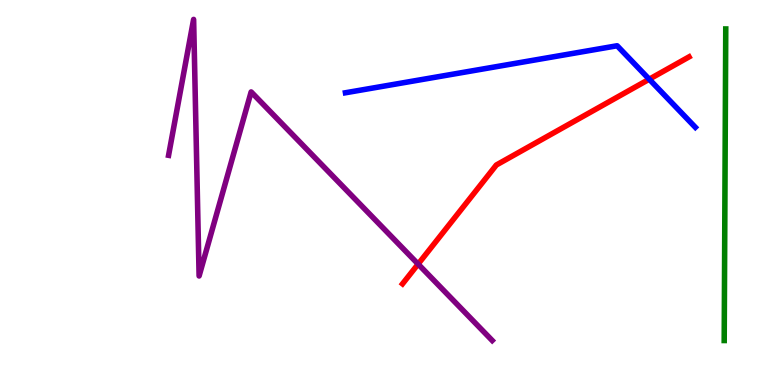[{'lines': ['blue', 'red'], 'intersections': [{'x': 8.38, 'y': 7.94}]}, {'lines': ['green', 'red'], 'intersections': []}, {'lines': ['purple', 'red'], 'intersections': [{'x': 5.4, 'y': 3.14}]}, {'lines': ['blue', 'green'], 'intersections': []}, {'lines': ['blue', 'purple'], 'intersections': []}, {'lines': ['green', 'purple'], 'intersections': []}]